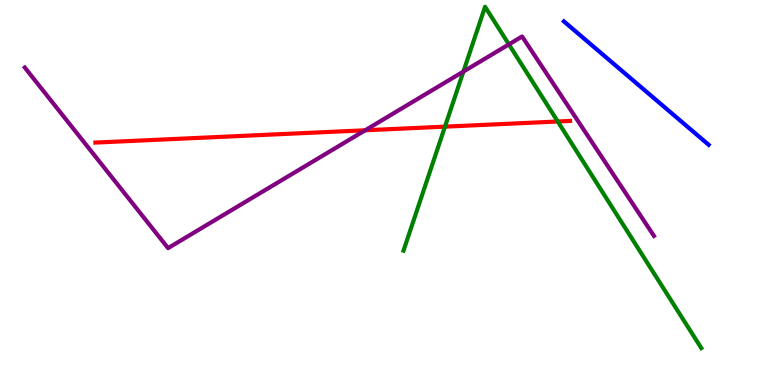[{'lines': ['blue', 'red'], 'intersections': []}, {'lines': ['green', 'red'], 'intersections': [{'x': 5.74, 'y': 6.71}, {'x': 7.2, 'y': 6.84}]}, {'lines': ['purple', 'red'], 'intersections': [{'x': 4.71, 'y': 6.62}]}, {'lines': ['blue', 'green'], 'intersections': []}, {'lines': ['blue', 'purple'], 'intersections': []}, {'lines': ['green', 'purple'], 'intersections': [{'x': 5.98, 'y': 8.14}, {'x': 6.57, 'y': 8.85}]}]